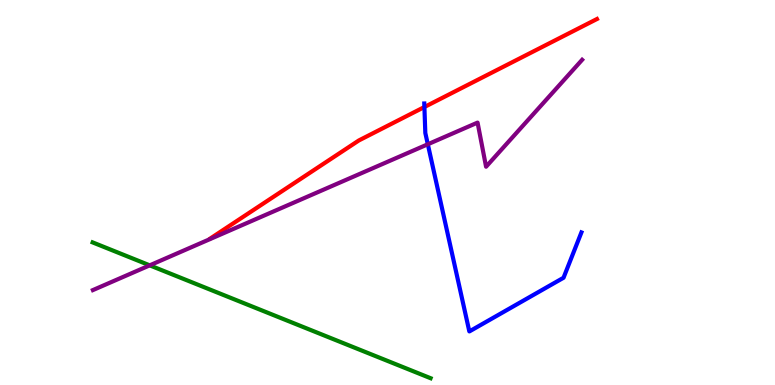[{'lines': ['blue', 'red'], 'intersections': [{'x': 5.48, 'y': 7.22}]}, {'lines': ['green', 'red'], 'intersections': []}, {'lines': ['purple', 'red'], 'intersections': []}, {'lines': ['blue', 'green'], 'intersections': []}, {'lines': ['blue', 'purple'], 'intersections': [{'x': 5.52, 'y': 6.25}]}, {'lines': ['green', 'purple'], 'intersections': [{'x': 1.93, 'y': 3.11}]}]